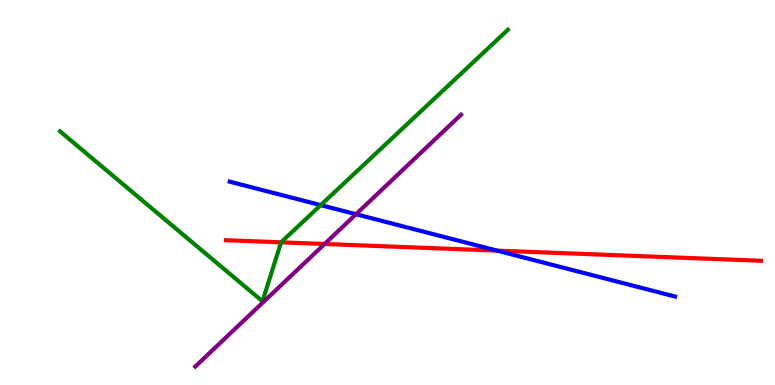[{'lines': ['blue', 'red'], 'intersections': [{'x': 6.41, 'y': 3.49}]}, {'lines': ['green', 'red'], 'intersections': [{'x': 3.63, 'y': 3.71}]}, {'lines': ['purple', 'red'], 'intersections': [{'x': 4.19, 'y': 3.66}]}, {'lines': ['blue', 'green'], 'intersections': [{'x': 4.14, 'y': 4.67}]}, {'lines': ['blue', 'purple'], 'intersections': [{'x': 4.59, 'y': 4.44}]}, {'lines': ['green', 'purple'], 'intersections': []}]